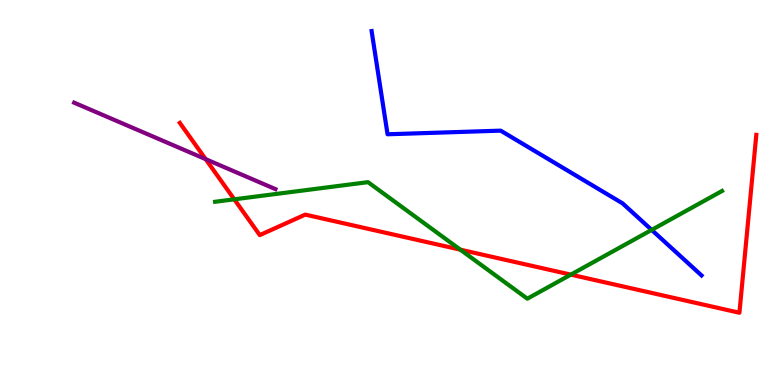[{'lines': ['blue', 'red'], 'intersections': []}, {'lines': ['green', 'red'], 'intersections': [{'x': 3.02, 'y': 4.82}, {'x': 5.94, 'y': 3.52}, {'x': 7.37, 'y': 2.87}]}, {'lines': ['purple', 'red'], 'intersections': [{'x': 2.65, 'y': 5.87}]}, {'lines': ['blue', 'green'], 'intersections': [{'x': 8.41, 'y': 4.03}]}, {'lines': ['blue', 'purple'], 'intersections': []}, {'lines': ['green', 'purple'], 'intersections': []}]